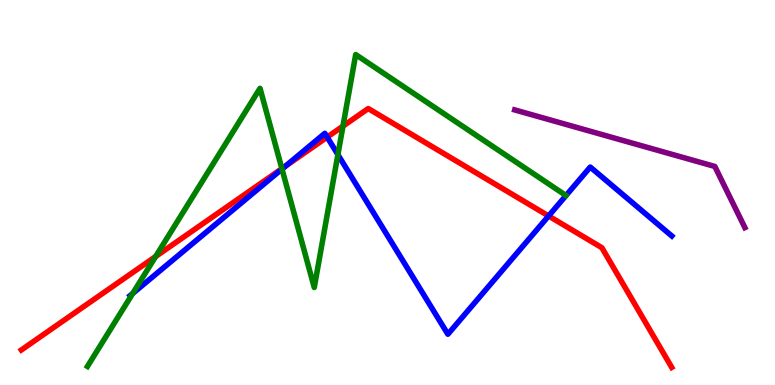[{'lines': ['blue', 'red'], 'intersections': [{'x': 3.68, 'y': 5.68}, {'x': 4.22, 'y': 6.44}, {'x': 7.08, 'y': 4.39}]}, {'lines': ['green', 'red'], 'intersections': [{'x': 2.01, 'y': 3.34}, {'x': 3.64, 'y': 5.62}, {'x': 4.43, 'y': 6.72}]}, {'lines': ['purple', 'red'], 'intersections': []}, {'lines': ['blue', 'green'], 'intersections': [{'x': 1.71, 'y': 2.38}, {'x': 3.64, 'y': 5.61}, {'x': 4.36, 'y': 5.98}]}, {'lines': ['blue', 'purple'], 'intersections': []}, {'lines': ['green', 'purple'], 'intersections': []}]